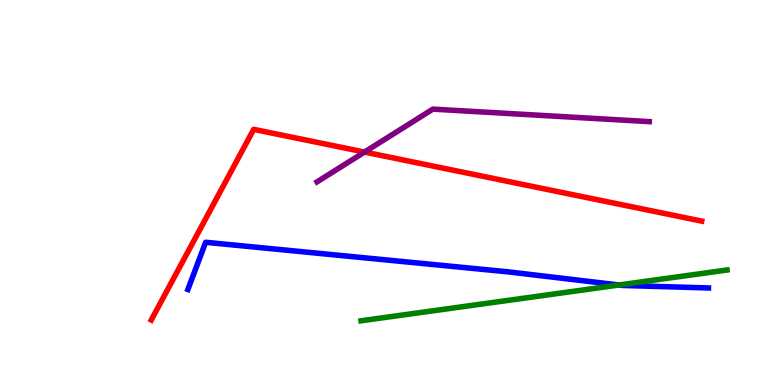[{'lines': ['blue', 'red'], 'intersections': []}, {'lines': ['green', 'red'], 'intersections': []}, {'lines': ['purple', 'red'], 'intersections': [{'x': 4.7, 'y': 6.05}]}, {'lines': ['blue', 'green'], 'intersections': [{'x': 7.99, 'y': 2.6}]}, {'lines': ['blue', 'purple'], 'intersections': []}, {'lines': ['green', 'purple'], 'intersections': []}]